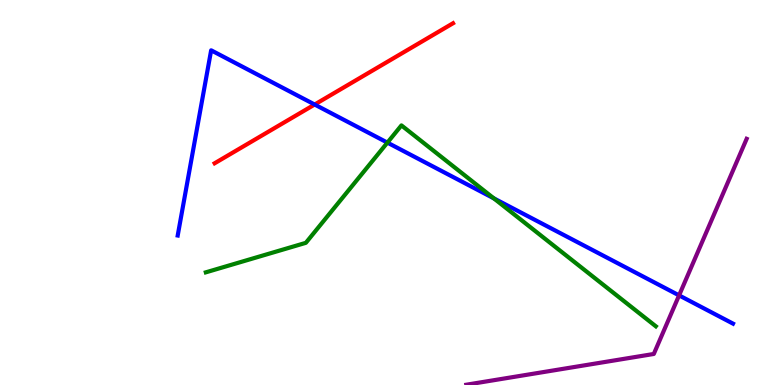[{'lines': ['blue', 'red'], 'intersections': [{'x': 4.06, 'y': 7.29}]}, {'lines': ['green', 'red'], 'intersections': []}, {'lines': ['purple', 'red'], 'intersections': []}, {'lines': ['blue', 'green'], 'intersections': [{'x': 5.0, 'y': 6.3}, {'x': 6.37, 'y': 4.85}]}, {'lines': ['blue', 'purple'], 'intersections': [{'x': 8.76, 'y': 2.33}]}, {'lines': ['green', 'purple'], 'intersections': []}]